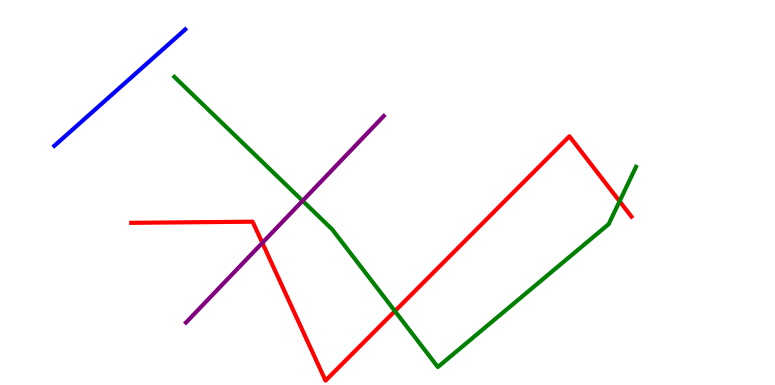[{'lines': ['blue', 'red'], 'intersections': []}, {'lines': ['green', 'red'], 'intersections': [{'x': 5.1, 'y': 1.92}, {'x': 7.99, 'y': 4.77}]}, {'lines': ['purple', 'red'], 'intersections': [{'x': 3.38, 'y': 3.69}]}, {'lines': ['blue', 'green'], 'intersections': []}, {'lines': ['blue', 'purple'], 'intersections': []}, {'lines': ['green', 'purple'], 'intersections': [{'x': 3.9, 'y': 4.78}]}]